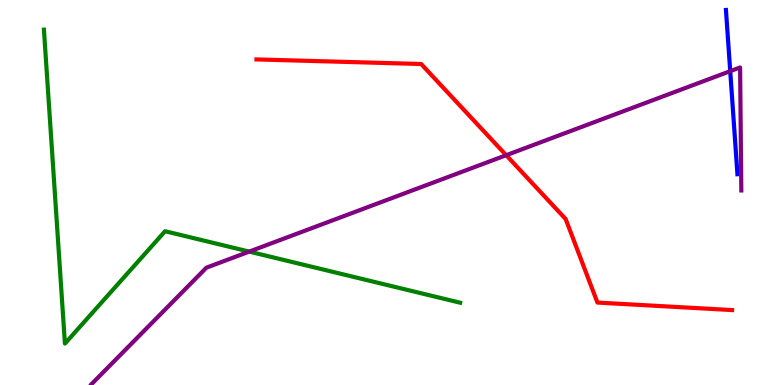[{'lines': ['blue', 'red'], 'intersections': []}, {'lines': ['green', 'red'], 'intersections': []}, {'lines': ['purple', 'red'], 'intersections': [{'x': 6.53, 'y': 5.97}]}, {'lines': ['blue', 'green'], 'intersections': []}, {'lines': ['blue', 'purple'], 'intersections': [{'x': 9.42, 'y': 8.15}]}, {'lines': ['green', 'purple'], 'intersections': [{'x': 3.22, 'y': 3.46}]}]